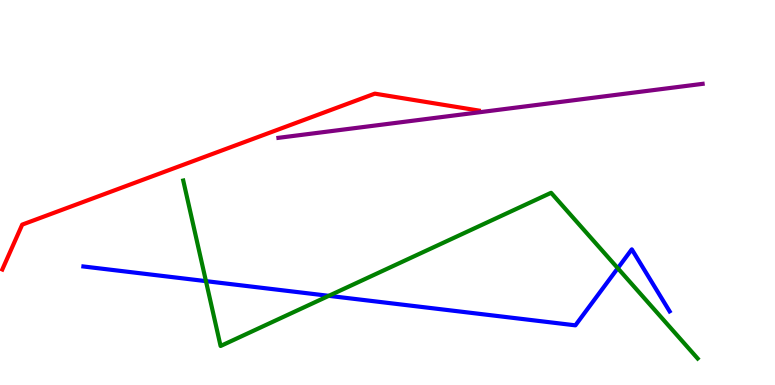[{'lines': ['blue', 'red'], 'intersections': []}, {'lines': ['green', 'red'], 'intersections': []}, {'lines': ['purple', 'red'], 'intersections': []}, {'lines': ['blue', 'green'], 'intersections': [{'x': 2.66, 'y': 2.7}, {'x': 4.24, 'y': 2.32}, {'x': 7.97, 'y': 3.03}]}, {'lines': ['blue', 'purple'], 'intersections': []}, {'lines': ['green', 'purple'], 'intersections': []}]